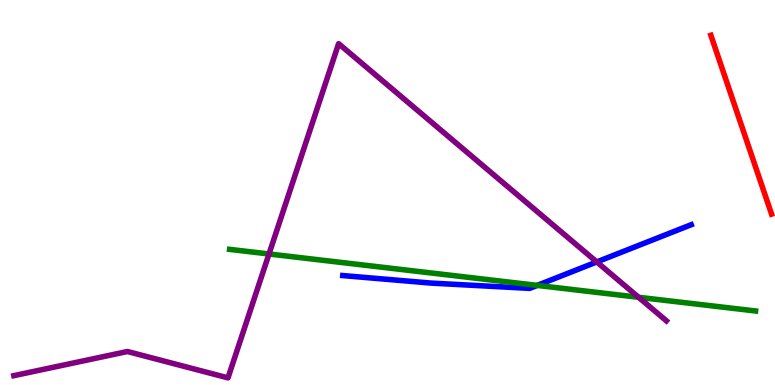[{'lines': ['blue', 'red'], 'intersections': []}, {'lines': ['green', 'red'], 'intersections': []}, {'lines': ['purple', 'red'], 'intersections': []}, {'lines': ['blue', 'green'], 'intersections': [{'x': 6.93, 'y': 2.59}]}, {'lines': ['blue', 'purple'], 'intersections': [{'x': 7.7, 'y': 3.2}]}, {'lines': ['green', 'purple'], 'intersections': [{'x': 3.47, 'y': 3.4}, {'x': 8.24, 'y': 2.28}]}]